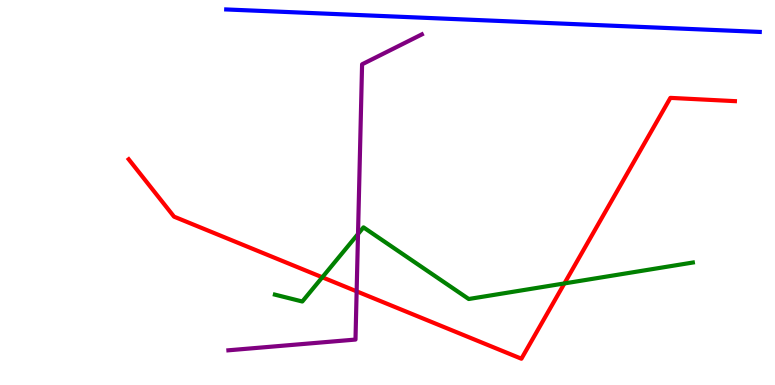[{'lines': ['blue', 'red'], 'intersections': []}, {'lines': ['green', 'red'], 'intersections': [{'x': 4.16, 'y': 2.8}, {'x': 7.28, 'y': 2.64}]}, {'lines': ['purple', 'red'], 'intersections': [{'x': 4.6, 'y': 2.43}]}, {'lines': ['blue', 'green'], 'intersections': []}, {'lines': ['blue', 'purple'], 'intersections': []}, {'lines': ['green', 'purple'], 'intersections': [{'x': 4.62, 'y': 3.92}]}]